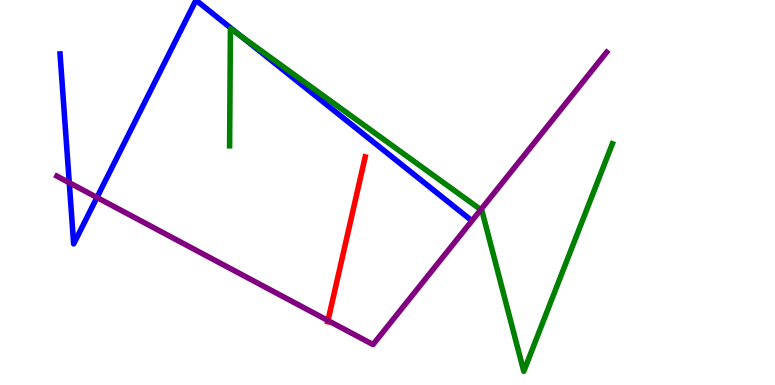[{'lines': ['blue', 'red'], 'intersections': []}, {'lines': ['green', 'red'], 'intersections': []}, {'lines': ['purple', 'red'], 'intersections': [{'x': 4.23, 'y': 1.67}]}, {'lines': ['blue', 'green'], 'intersections': [{'x': 3.11, 'y': 9.06}]}, {'lines': ['blue', 'purple'], 'intersections': [{'x': 0.894, 'y': 5.25}, {'x': 1.25, 'y': 4.87}]}, {'lines': ['green', 'purple'], 'intersections': [{'x': 6.2, 'y': 4.55}]}]